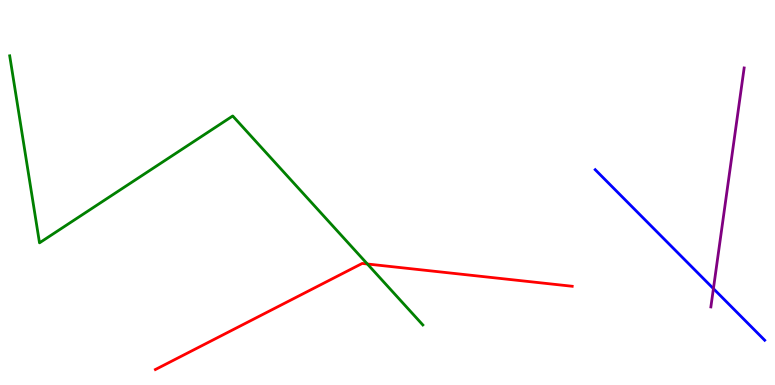[{'lines': ['blue', 'red'], 'intersections': []}, {'lines': ['green', 'red'], 'intersections': [{'x': 4.74, 'y': 3.14}]}, {'lines': ['purple', 'red'], 'intersections': []}, {'lines': ['blue', 'green'], 'intersections': []}, {'lines': ['blue', 'purple'], 'intersections': [{'x': 9.21, 'y': 2.5}]}, {'lines': ['green', 'purple'], 'intersections': []}]